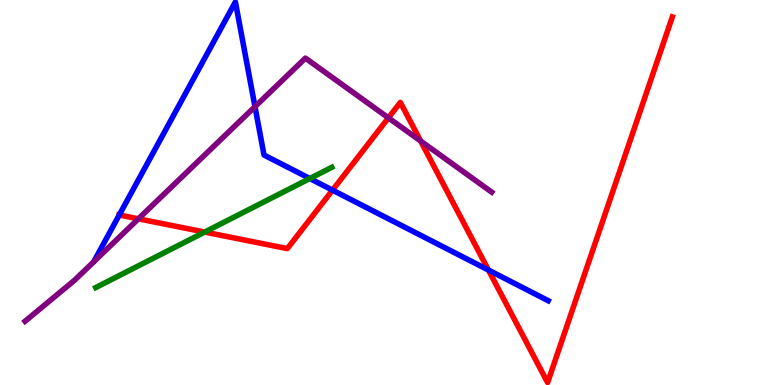[{'lines': ['blue', 'red'], 'intersections': [{'x': 1.54, 'y': 4.42}, {'x': 4.29, 'y': 5.06}, {'x': 6.3, 'y': 2.99}]}, {'lines': ['green', 'red'], 'intersections': [{'x': 2.64, 'y': 3.97}]}, {'lines': ['purple', 'red'], 'intersections': [{'x': 1.79, 'y': 4.32}, {'x': 5.01, 'y': 6.94}, {'x': 5.43, 'y': 6.34}]}, {'lines': ['blue', 'green'], 'intersections': [{'x': 4.0, 'y': 5.36}]}, {'lines': ['blue', 'purple'], 'intersections': [{'x': 3.29, 'y': 7.23}]}, {'lines': ['green', 'purple'], 'intersections': []}]